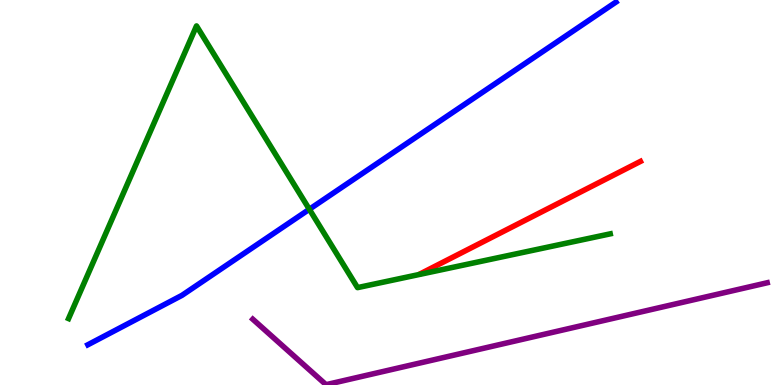[{'lines': ['blue', 'red'], 'intersections': []}, {'lines': ['green', 'red'], 'intersections': []}, {'lines': ['purple', 'red'], 'intersections': []}, {'lines': ['blue', 'green'], 'intersections': [{'x': 3.99, 'y': 4.56}]}, {'lines': ['blue', 'purple'], 'intersections': []}, {'lines': ['green', 'purple'], 'intersections': []}]